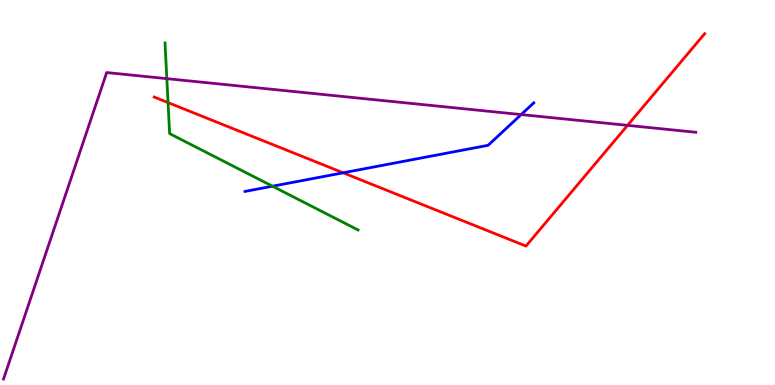[{'lines': ['blue', 'red'], 'intersections': [{'x': 4.43, 'y': 5.51}]}, {'lines': ['green', 'red'], 'intersections': [{'x': 2.17, 'y': 7.33}]}, {'lines': ['purple', 'red'], 'intersections': [{'x': 8.1, 'y': 6.74}]}, {'lines': ['blue', 'green'], 'intersections': [{'x': 3.52, 'y': 5.16}]}, {'lines': ['blue', 'purple'], 'intersections': [{'x': 6.72, 'y': 7.02}]}, {'lines': ['green', 'purple'], 'intersections': [{'x': 2.15, 'y': 7.96}]}]